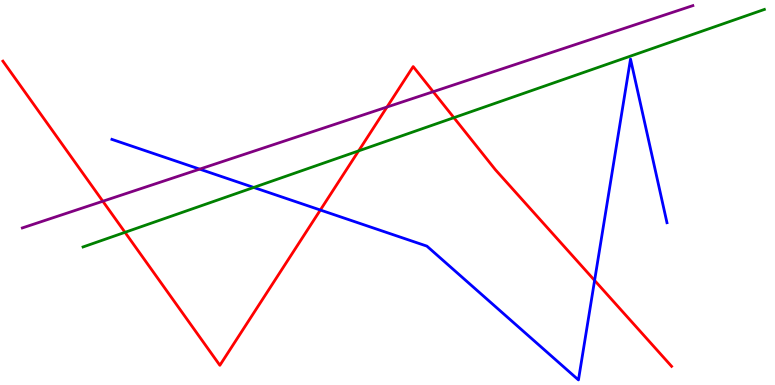[{'lines': ['blue', 'red'], 'intersections': [{'x': 4.13, 'y': 4.54}, {'x': 7.67, 'y': 2.72}]}, {'lines': ['green', 'red'], 'intersections': [{'x': 1.61, 'y': 3.97}, {'x': 4.63, 'y': 6.08}, {'x': 5.86, 'y': 6.94}]}, {'lines': ['purple', 'red'], 'intersections': [{'x': 1.33, 'y': 4.77}, {'x': 4.99, 'y': 7.22}, {'x': 5.59, 'y': 7.62}]}, {'lines': ['blue', 'green'], 'intersections': [{'x': 3.27, 'y': 5.13}]}, {'lines': ['blue', 'purple'], 'intersections': [{'x': 2.58, 'y': 5.61}]}, {'lines': ['green', 'purple'], 'intersections': []}]